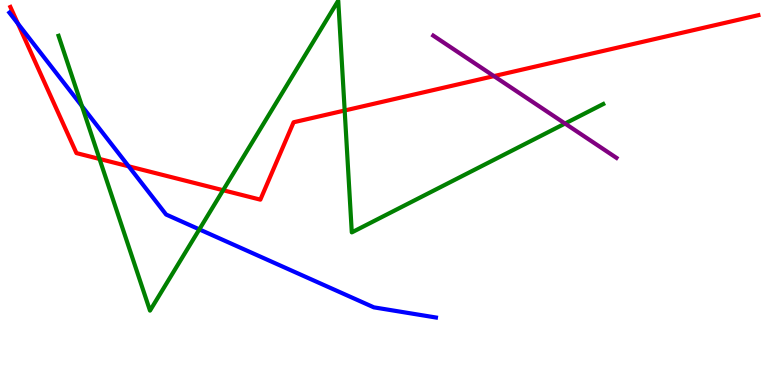[{'lines': ['blue', 'red'], 'intersections': [{'x': 0.231, 'y': 9.39}, {'x': 1.66, 'y': 5.68}]}, {'lines': ['green', 'red'], 'intersections': [{'x': 1.28, 'y': 5.87}, {'x': 2.88, 'y': 5.06}, {'x': 4.45, 'y': 7.13}]}, {'lines': ['purple', 'red'], 'intersections': [{'x': 6.37, 'y': 8.02}]}, {'lines': ['blue', 'green'], 'intersections': [{'x': 1.06, 'y': 7.24}, {'x': 2.57, 'y': 4.04}]}, {'lines': ['blue', 'purple'], 'intersections': []}, {'lines': ['green', 'purple'], 'intersections': [{'x': 7.29, 'y': 6.79}]}]